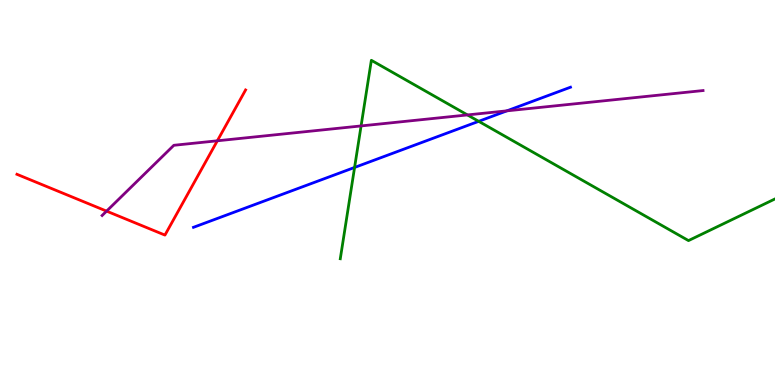[{'lines': ['blue', 'red'], 'intersections': []}, {'lines': ['green', 'red'], 'intersections': []}, {'lines': ['purple', 'red'], 'intersections': [{'x': 1.38, 'y': 4.52}, {'x': 2.8, 'y': 6.34}]}, {'lines': ['blue', 'green'], 'intersections': [{'x': 4.58, 'y': 5.65}, {'x': 6.18, 'y': 6.85}]}, {'lines': ['blue', 'purple'], 'intersections': [{'x': 6.54, 'y': 7.12}]}, {'lines': ['green', 'purple'], 'intersections': [{'x': 4.66, 'y': 6.73}, {'x': 6.03, 'y': 7.01}]}]